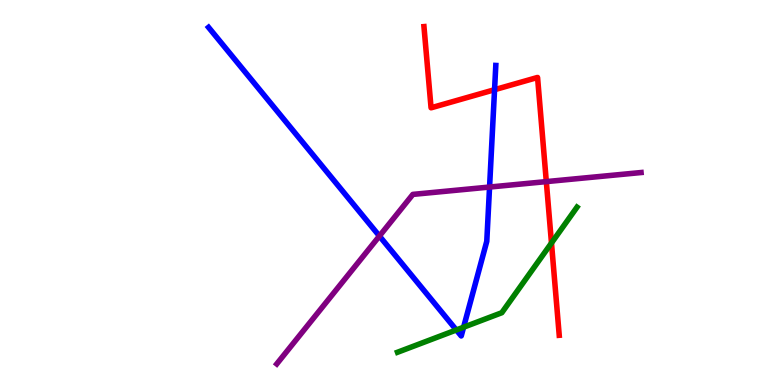[{'lines': ['blue', 'red'], 'intersections': [{'x': 6.38, 'y': 7.67}]}, {'lines': ['green', 'red'], 'intersections': [{'x': 7.12, 'y': 3.69}]}, {'lines': ['purple', 'red'], 'intersections': [{'x': 7.05, 'y': 5.28}]}, {'lines': ['blue', 'green'], 'intersections': [{'x': 5.89, 'y': 1.43}, {'x': 5.98, 'y': 1.5}]}, {'lines': ['blue', 'purple'], 'intersections': [{'x': 4.9, 'y': 3.87}, {'x': 6.32, 'y': 5.14}]}, {'lines': ['green', 'purple'], 'intersections': []}]